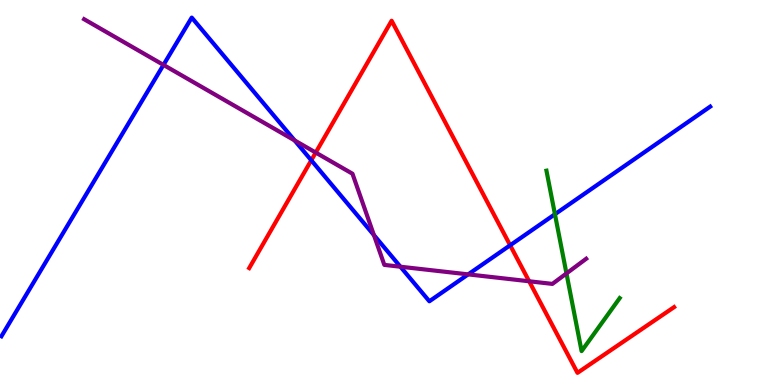[{'lines': ['blue', 'red'], 'intersections': [{'x': 4.02, 'y': 5.84}, {'x': 6.58, 'y': 3.63}]}, {'lines': ['green', 'red'], 'intersections': []}, {'lines': ['purple', 'red'], 'intersections': [{'x': 4.07, 'y': 6.04}, {'x': 6.83, 'y': 2.69}]}, {'lines': ['blue', 'green'], 'intersections': [{'x': 7.16, 'y': 4.44}]}, {'lines': ['blue', 'purple'], 'intersections': [{'x': 2.11, 'y': 8.31}, {'x': 3.8, 'y': 6.35}, {'x': 4.82, 'y': 3.89}, {'x': 5.17, 'y': 3.07}, {'x': 6.04, 'y': 2.87}]}, {'lines': ['green', 'purple'], 'intersections': [{'x': 7.31, 'y': 2.9}]}]